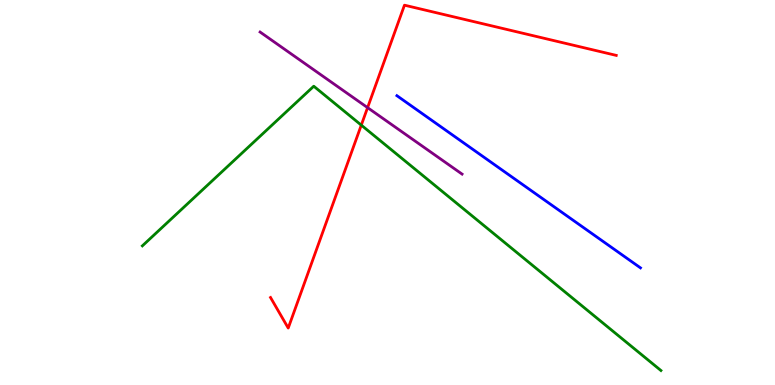[{'lines': ['blue', 'red'], 'intersections': []}, {'lines': ['green', 'red'], 'intersections': [{'x': 4.66, 'y': 6.75}]}, {'lines': ['purple', 'red'], 'intersections': [{'x': 4.74, 'y': 7.2}]}, {'lines': ['blue', 'green'], 'intersections': []}, {'lines': ['blue', 'purple'], 'intersections': []}, {'lines': ['green', 'purple'], 'intersections': []}]